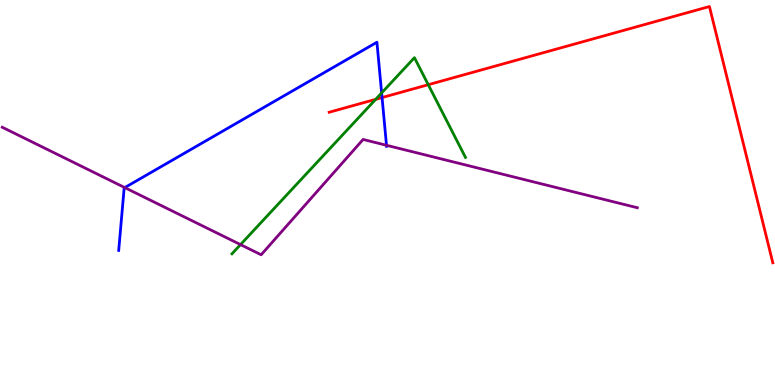[{'lines': ['blue', 'red'], 'intersections': [{'x': 4.93, 'y': 7.47}]}, {'lines': ['green', 'red'], 'intersections': [{'x': 4.85, 'y': 7.42}, {'x': 5.53, 'y': 7.8}]}, {'lines': ['purple', 'red'], 'intersections': []}, {'lines': ['blue', 'green'], 'intersections': [{'x': 4.92, 'y': 7.59}]}, {'lines': ['blue', 'purple'], 'intersections': [{'x': 1.61, 'y': 5.13}, {'x': 4.99, 'y': 6.23}]}, {'lines': ['green', 'purple'], 'intersections': [{'x': 3.1, 'y': 3.65}]}]